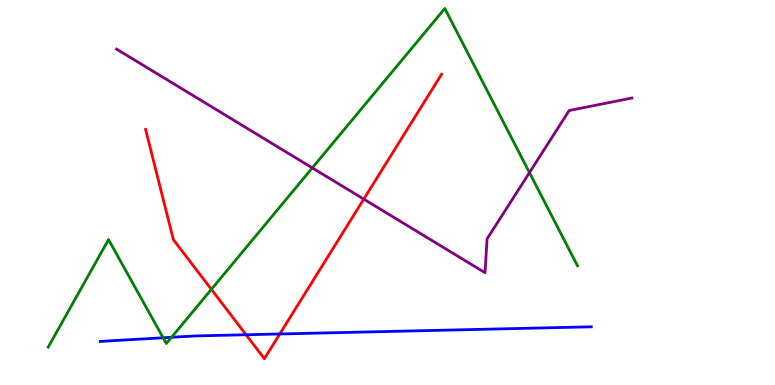[{'lines': ['blue', 'red'], 'intersections': [{'x': 3.18, 'y': 1.3}, {'x': 3.61, 'y': 1.33}]}, {'lines': ['green', 'red'], 'intersections': [{'x': 2.73, 'y': 2.48}]}, {'lines': ['purple', 'red'], 'intersections': [{'x': 4.69, 'y': 4.83}]}, {'lines': ['blue', 'green'], 'intersections': [{'x': 2.11, 'y': 1.23}, {'x': 2.21, 'y': 1.24}]}, {'lines': ['blue', 'purple'], 'intersections': []}, {'lines': ['green', 'purple'], 'intersections': [{'x': 4.03, 'y': 5.64}, {'x': 6.83, 'y': 5.52}]}]